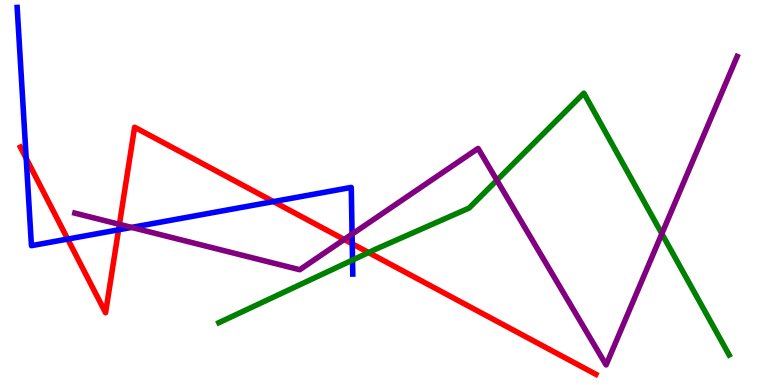[{'lines': ['blue', 'red'], 'intersections': [{'x': 0.338, 'y': 5.89}, {'x': 0.873, 'y': 3.79}, {'x': 1.53, 'y': 4.03}, {'x': 3.53, 'y': 4.76}, {'x': 4.55, 'y': 3.67}]}, {'lines': ['green', 'red'], 'intersections': [{'x': 4.76, 'y': 3.44}]}, {'lines': ['purple', 'red'], 'intersections': [{'x': 1.54, 'y': 4.17}, {'x': 4.44, 'y': 3.78}]}, {'lines': ['blue', 'green'], 'intersections': [{'x': 4.55, 'y': 3.24}]}, {'lines': ['blue', 'purple'], 'intersections': [{'x': 1.7, 'y': 4.09}, {'x': 4.54, 'y': 3.92}]}, {'lines': ['green', 'purple'], 'intersections': [{'x': 6.41, 'y': 5.32}, {'x': 8.54, 'y': 3.93}]}]